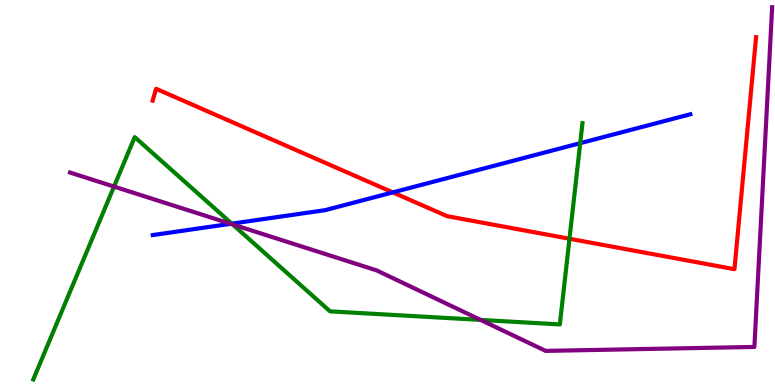[{'lines': ['blue', 'red'], 'intersections': [{'x': 5.07, 'y': 5.0}]}, {'lines': ['green', 'red'], 'intersections': [{'x': 7.35, 'y': 3.8}]}, {'lines': ['purple', 'red'], 'intersections': []}, {'lines': ['blue', 'green'], 'intersections': [{'x': 2.99, 'y': 4.19}, {'x': 7.49, 'y': 6.28}]}, {'lines': ['blue', 'purple'], 'intersections': [{'x': 2.98, 'y': 4.19}]}, {'lines': ['green', 'purple'], 'intersections': [{'x': 1.47, 'y': 5.15}, {'x': 3.0, 'y': 4.17}, {'x': 6.2, 'y': 1.69}]}]